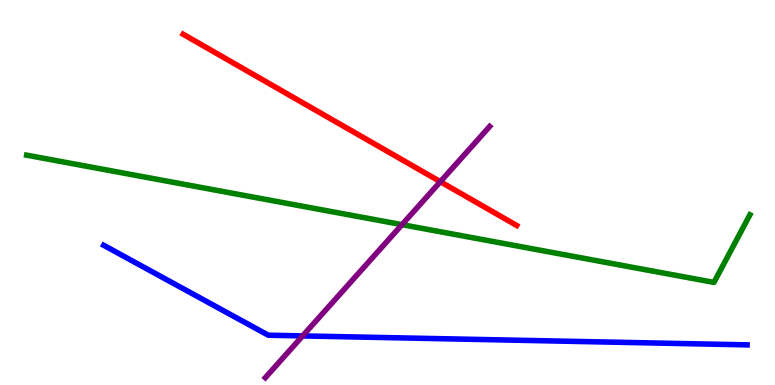[{'lines': ['blue', 'red'], 'intersections': []}, {'lines': ['green', 'red'], 'intersections': []}, {'lines': ['purple', 'red'], 'intersections': [{'x': 5.68, 'y': 5.28}]}, {'lines': ['blue', 'green'], 'intersections': []}, {'lines': ['blue', 'purple'], 'intersections': [{'x': 3.9, 'y': 1.28}]}, {'lines': ['green', 'purple'], 'intersections': [{'x': 5.19, 'y': 4.16}]}]